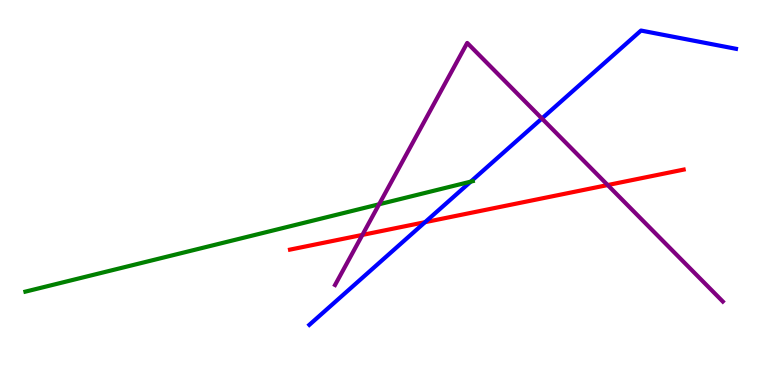[{'lines': ['blue', 'red'], 'intersections': [{'x': 5.48, 'y': 4.23}]}, {'lines': ['green', 'red'], 'intersections': []}, {'lines': ['purple', 'red'], 'intersections': [{'x': 4.68, 'y': 3.9}, {'x': 7.84, 'y': 5.19}]}, {'lines': ['blue', 'green'], 'intersections': [{'x': 6.07, 'y': 5.28}]}, {'lines': ['blue', 'purple'], 'intersections': [{'x': 6.99, 'y': 6.92}]}, {'lines': ['green', 'purple'], 'intersections': [{'x': 4.89, 'y': 4.69}]}]